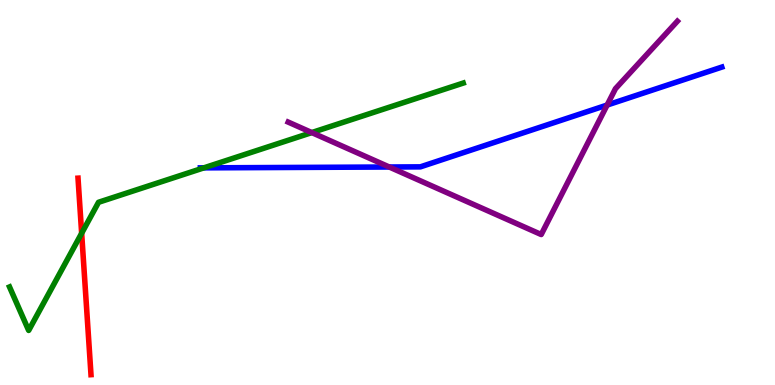[{'lines': ['blue', 'red'], 'intersections': []}, {'lines': ['green', 'red'], 'intersections': [{'x': 1.05, 'y': 3.94}]}, {'lines': ['purple', 'red'], 'intersections': []}, {'lines': ['blue', 'green'], 'intersections': [{'x': 2.63, 'y': 5.64}]}, {'lines': ['blue', 'purple'], 'intersections': [{'x': 5.02, 'y': 5.66}, {'x': 7.83, 'y': 7.27}]}, {'lines': ['green', 'purple'], 'intersections': [{'x': 4.02, 'y': 6.56}]}]